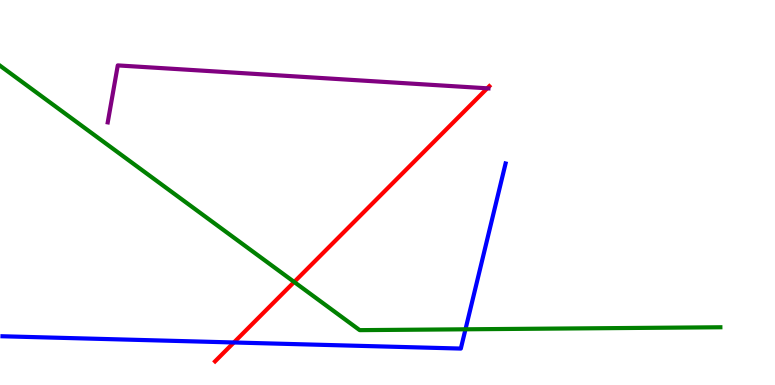[{'lines': ['blue', 'red'], 'intersections': [{'x': 3.02, 'y': 1.1}]}, {'lines': ['green', 'red'], 'intersections': [{'x': 3.8, 'y': 2.68}]}, {'lines': ['purple', 'red'], 'intersections': [{'x': 6.29, 'y': 7.71}]}, {'lines': ['blue', 'green'], 'intersections': [{'x': 6.01, 'y': 1.45}]}, {'lines': ['blue', 'purple'], 'intersections': []}, {'lines': ['green', 'purple'], 'intersections': []}]